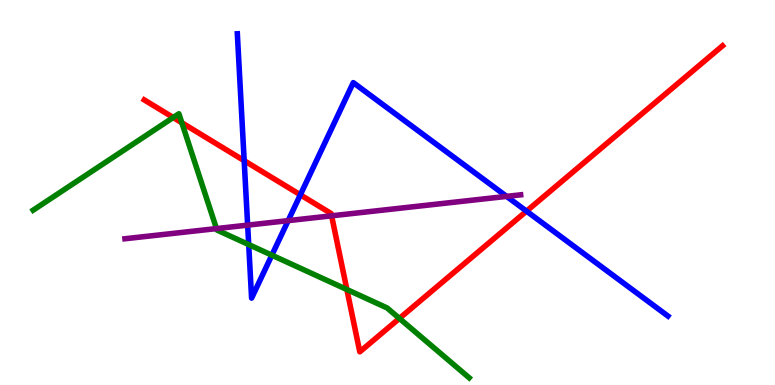[{'lines': ['blue', 'red'], 'intersections': [{'x': 3.15, 'y': 5.83}, {'x': 3.88, 'y': 4.94}, {'x': 6.79, 'y': 4.52}]}, {'lines': ['green', 'red'], 'intersections': [{'x': 2.23, 'y': 6.95}, {'x': 2.35, 'y': 6.81}, {'x': 4.48, 'y': 2.48}, {'x': 5.15, 'y': 1.73}]}, {'lines': ['purple', 'red'], 'intersections': [{'x': 4.28, 'y': 4.39}]}, {'lines': ['blue', 'green'], 'intersections': [{'x': 3.21, 'y': 3.65}, {'x': 3.51, 'y': 3.37}]}, {'lines': ['blue', 'purple'], 'intersections': [{'x': 3.2, 'y': 4.15}, {'x': 3.72, 'y': 4.27}, {'x': 6.54, 'y': 4.9}]}, {'lines': ['green', 'purple'], 'intersections': [{'x': 2.79, 'y': 4.06}]}]